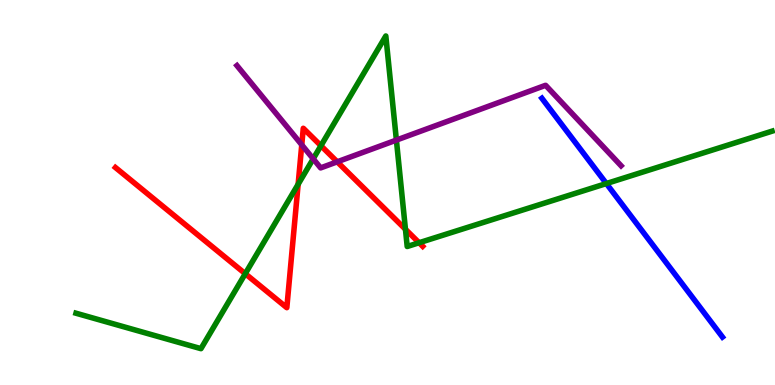[{'lines': ['blue', 'red'], 'intersections': []}, {'lines': ['green', 'red'], 'intersections': [{'x': 3.16, 'y': 2.89}, {'x': 3.85, 'y': 5.21}, {'x': 4.14, 'y': 6.21}, {'x': 5.23, 'y': 4.05}, {'x': 5.41, 'y': 3.7}]}, {'lines': ['purple', 'red'], 'intersections': [{'x': 3.89, 'y': 6.24}, {'x': 4.35, 'y': 5.8}]}, {'lines': ['blue', 'green'], 'intersections': [{'x': 7.82, 'y': 5.23}]}, {'lines': ['blue', 'purple'], 'intersections': []}, {'lines': ['green', 'purple'], 'intersections': [{'x': 4.04, 'y': 5.87}, {'x': 5.11, 'y': 6.36}]}]